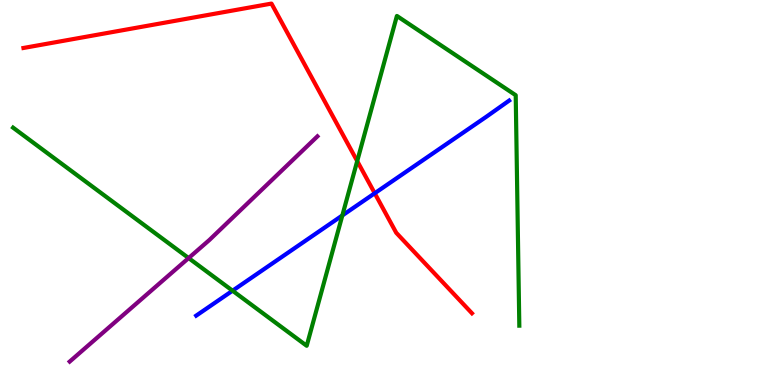[{'lines': ['blue', 'red'], 'intersections': [{'x': 4.84, 'y': 4.98}]}, {'lines': ['green', 'red'], 'intersections': [{'x': 4.61, 'y': 5.82}]}, {'lines': ['purple', 'red'], 'intersections': []}, {'lines': ['blue', 'green'], 'intersections': [{'x': 3.0, 'y': 2.45}, {'x': 4.42, 'y': 4.4}]}, {'lines': ['blue', 'purple'], 'intersections': []}, {'lines': ['green', 'purple'], 'intersections': [{'x': 2.43, 'y': 3.3}]}]